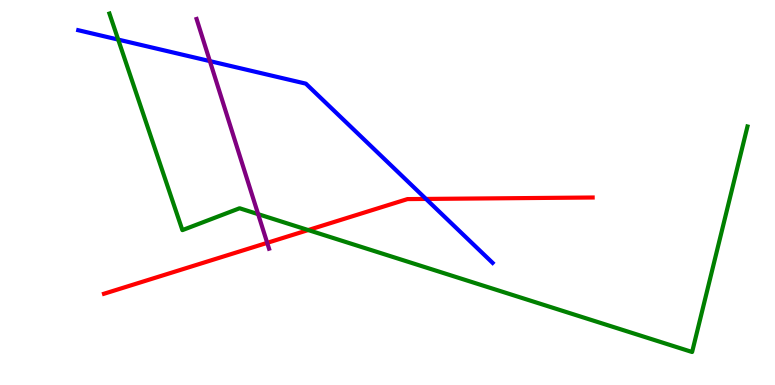[{'lines': ['blue', 'red'], 'intersections': [{'x': 5.5, 'y': 4.83}]}, {'lines': ['green', 'red'], 'intersections': [{'x': 3.98, 'y': 4.02}]}, {'lines': ['purple', 'red'], 'intersections': [{'x': 3.45, 'y': 3.69}]}, {'lines': ['blue', 'green'], 'intersections': [{'x': 1.53, 'y': 8.97}]}, {'lines': ['blue', 'purple'], 'intersections': [{'x': 2.71, 'y': 8.41}]}, {'lines': ['green', 'purple'], 'intersections': [{'x': 3.33, 'y': 4.44}]}]